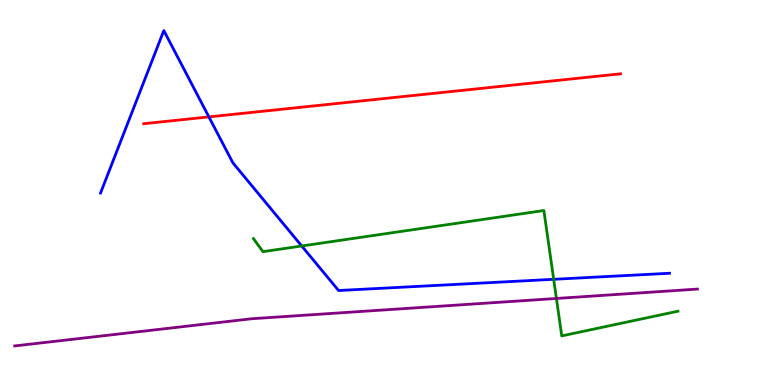[{'lines': ['blue', 'red'], 'intersections': [{'x': 2.7, 'y': 6.96}]}, {'lines': ['green', 'red'], 'intersections': []}, {'lines': ['purple', 'red'], 'intersections': []}, {'lines': ['blue', 'green'], 'intersections': [{'x': 3.89, 'y': 3.61}, {'x': 7.14, 'y': 2.75}]}, {'lines': ['blue', 'purple'], 'intersections': []}, {'lines': ['green', 'purple'], 'intersections': [{'x': 7.18, 'y': 2.25}]}]